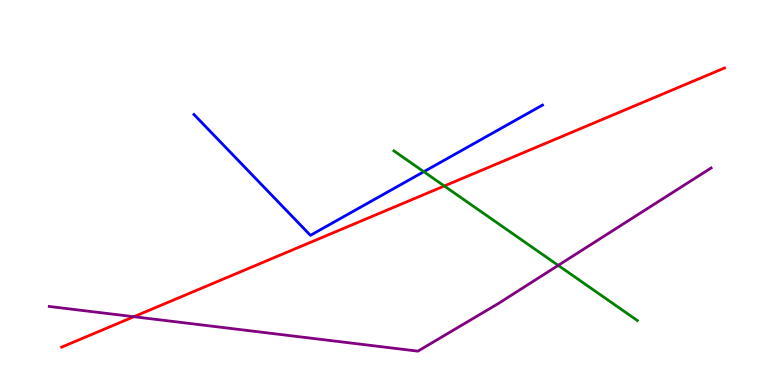[{'lines': ['blue', 'red'], 'intersections': []}, {'lines': ['green', 'red'], 'intersections': [{'x': 5.73, 'y': 5.17}]}, {'lines': ['purple', 'red'], 'intersections': [{'x': 1.73, 'y': 1.77}]}, {'lines': ['blue', 'green'], 'intersections': [{'x': 5.47, 'y': 5.54}]}, {'lines': ['blue', 'purple'], 'intersections': []}, {'lines': ['green', 'purple'], 'intersections': [{'x': 7.2, 'y': 3.11}]}]